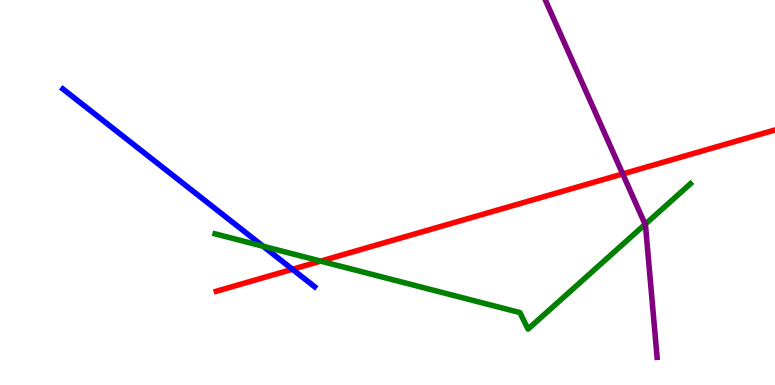[{'lines': ['blue', 'red'], 'intersections': [{'x': 3.77, 'y': 3.01}]}, {'lines': ['green', 'red'], 'intersections': [{'x': 4.14, 'y': 3.22}]}, {'lines': ['purple', 'red'], 'intersections': [{'x': 8.04, 'y': 5.48}]}, {'lines': ['blue', 'green'], 'intersections': [{'x': 3.4, 'y': 3.6}]}, {'lines': ['blue', 'purple'], 'intersections': []}, {'lines': ['green', 'purple'], 'intersections': [{'x': 8.32, 'y': 4.17}]}]